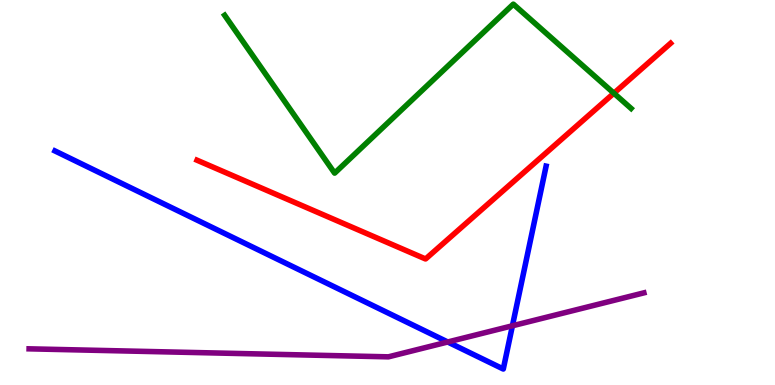[{'lines': ['blue', 'red'], 'intersections': []}, {'lines': ['green', 'red'], 'intersections': [{'x': 7.92, 'y': 7.58}]}, {'lines': ['purple', 'red'], 'intersections': []}, {'lines': ['blue', 'green'], 'intersections': []}, {'lines': ['blue', 'purple'], 'intersections': [{'x': 5.78, 'y': 1.12}, {'x': 6.61, 'y': 1.54}]}, {'lines': ['green', 'purple'], 'intersections': []}]